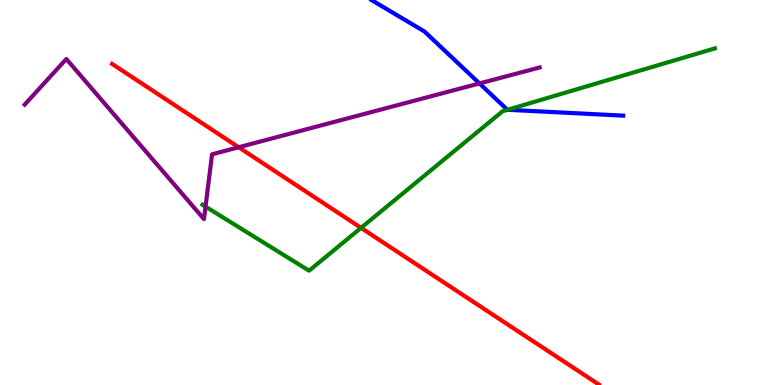[{'lines': ['blue', 'red'], 'intersections': []}, {'lines': ['green', 'red'], 'intersections': [{'x': 4.66, 'y': 4.08}]}, {'lines': ['purple', 'red'], 'intersections': [{'x': 3.08, 'y': 6.17}]}, {'lines': ['blue', 'green'], 'intersections': [{'x': 6.55, 'y': 7.15}]}, {'lines': ['blue', 'purple'], 'intersections': [{'x': 6.19, 'y': 7.83}]}, {'lines': ['green', 'purple'], 'intersections': [{'x': 2.65, 'y': 4.63}]}]